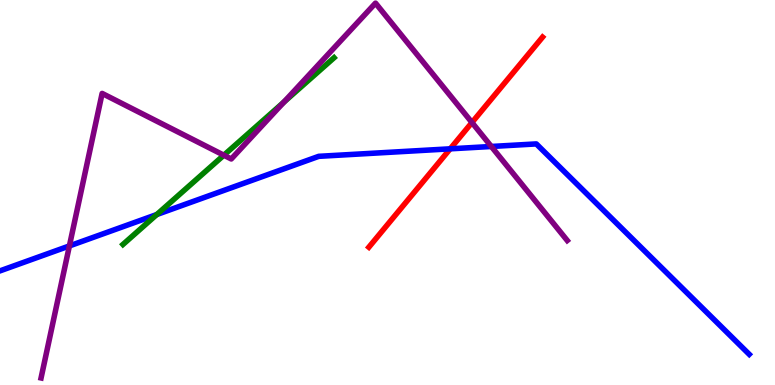[{'lines': ['blue', 'red'], 'intersections': [{'x': 5.81, 'y': 6.13}]}, {'lines': ['green', 'red'], 'intersections': []}, {'lines': ['purple', 'red'], 'intersections': [{'x': 6.09, 'y': 6.82}]}, {'lines': ['blue', 'green'], 'intersections': [{'x': 2.02, 'y': 4.43}]}, {'lines': ['blue', 'purple'], 'intersections': [{'x': 0.895, 'y': 3.61}, {'x': 6.34, 'y': 6.2}]}, {'lines': ['green', 'purple'], 'intersections': [{'x': 2.89, 'y': 5.97}, {'x': 3.66, 'y': 7.35}]}]